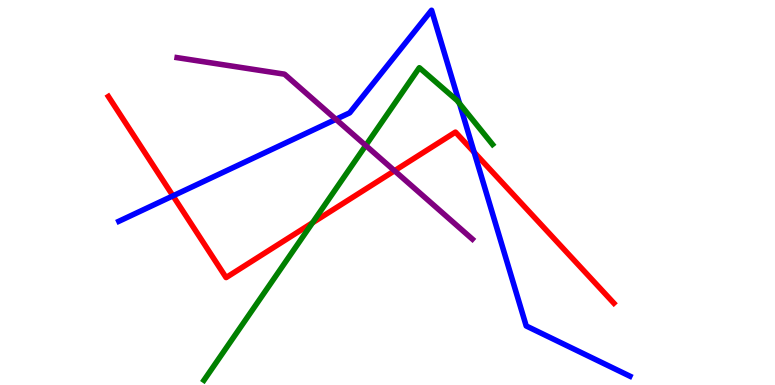[{'lines': ['blue', 'red'], 'intersections': [{'x': 2.23, 'y': 4.91}, {'x': 6.12, 'y': 6.04}]}, {'lines': ['green', 'red'], 'intersections': [{'x': 4.03, 'y': 4.21}]}, {'lines': ['purple', 'red'], 'intersections': [{'x': 5.09, 'y': 5.56}]}, {'lines': ['blue', 'green'], 'intersections': [{'x': 5.93, 'y': 7.31}]}, {'lines': ['blue', 'purple'], 'intersections': [{'x': 4.33, 'y': 6.9}]}, {'lines': ['green', 'purple'], 'intersections': [{'x': 4.72, 'y': 6.22}]}]